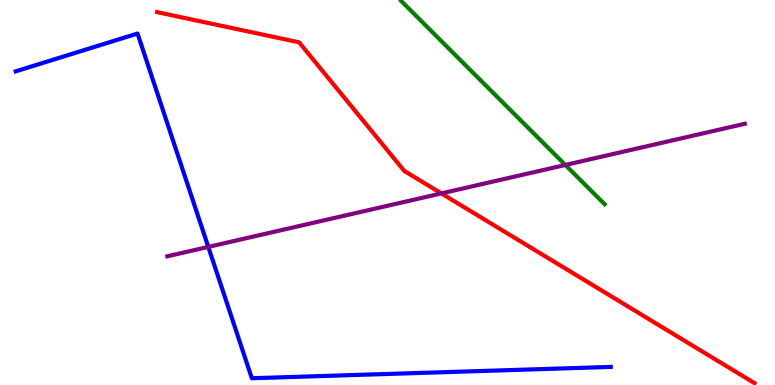[{'lines': ['blue', 'red'], 'intersections': []}, {'lines': ['green', 'red'], 'intersections': []}, {'lines': ['purple', 'red'], 'intersections': [{'x': 5.7, 'y': 4.98}]}, {'lines': ['blue', 'green'], 'intersections': []}, {'lines': ['blue', 'purple'], 'intersections': [{'x': 2.69, 'y': 3.59}]}, {'lines': ['green', 'purple'], 'intersections': [{'x': 7.29, 'y': 5.72}]}]